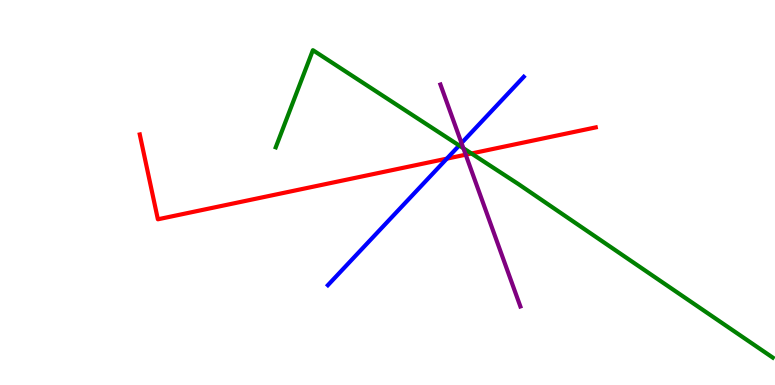[{'lines': ['blue', 'red'], 'intersections': [{'x': 5.77, 'y': 5.88}]}, {'lines': ['green', 'red'], 'intersections': [{'x': 6.08, 'y': 6.01}]}, {'lines': ['purple', 'red'], 'intersections': [{'x': 6.01, 'y': 5.98}]}, {'lines': ['blue', 'green'], 'intersections': [{'x': 5.93, 'y': 6.22}]}, {'lines': ['blue', 'purple'], 'intersections': [{'x': 5.95, 'y': 6.28}]}, {'lines': ['green', 'purple'], 'intersections': [{'x': 5.98, 'y': 6.15}]}]